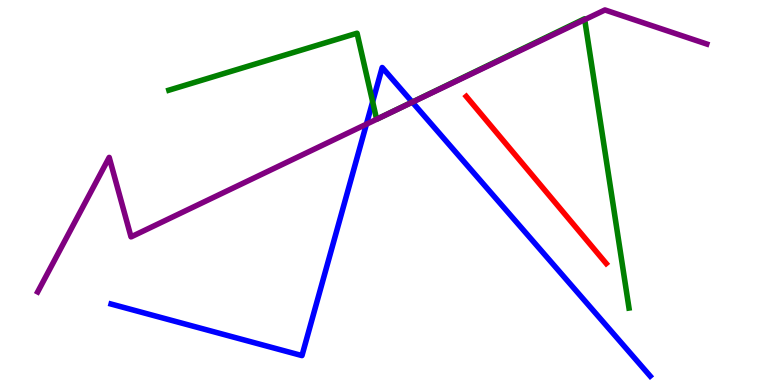[{'lines': ['blue', 'red'], 'intersections': []}, {'lines': ['green', 'red'], 'intersections': []}, {'lines': ['purple', 'red'], 'intersections': []}, {'lines': ['blue', 'green'], 'intersections': [{'x': 4.81, 'y': 7.36}, {'x': 5.32, 'y': 7.35}]}, {'lines': ['blue', 'purple'], 'intersections': [{'x': 4.73, 'y': 6.77}, {'x': 5.32, 'y': 7.35}]}, {'lines': ['green', 'purple'], 'intersections': [{'x': 7.54, 'y': 9.49}]}]